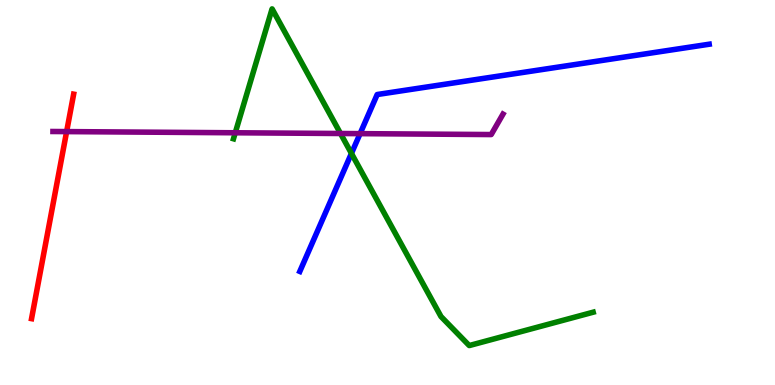[{'lines': ['blue', 'red'], 'intersections': []}, {'lines': ['green', 'red'], 'intersections': []}, {'lines': ['purple', 'red'], 'intersections': [{'x': 0.86, 'y': 6.58}]}, {'lines': ['blue', 'green'], 'intersections': [{'x': 4.53, 'y': 6.02}]}, {'lines': ['blue', 'purple'], 'intersections': [{'x': 4.65, 'y': 6.53}]}, {'lines': ['green', 'purple'], 'intersections': [{'x': 3.04, 'y': 6.55}, {'x': 4.39, 'y': 6.53}]}]